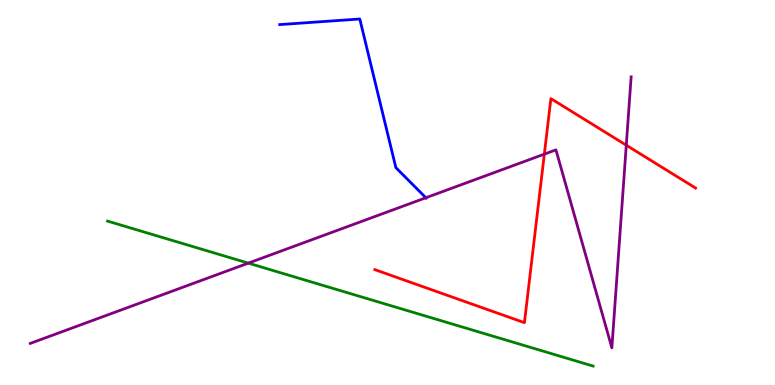[{'lines': ['blue', 'red'], 'intersections': []}, {'lines': ['green', 'red'], 'intersections': []}, {'lines': ['purple', 'red'], 'intersections': [{'x': 7.02, 'y': 6.0}, {'x': 8.08, 'y': 6.23}]}, {'lines': ['blue', 'green'], 'intersections': []}, {'lines': ['blue', 'purple'], 'intersections': [{'x': 5.5, 'y': 4.86}]}, {'lines': ['green', 'purple'], 'intersections': [{'x': 3.2, 'y': 3.17}]}]